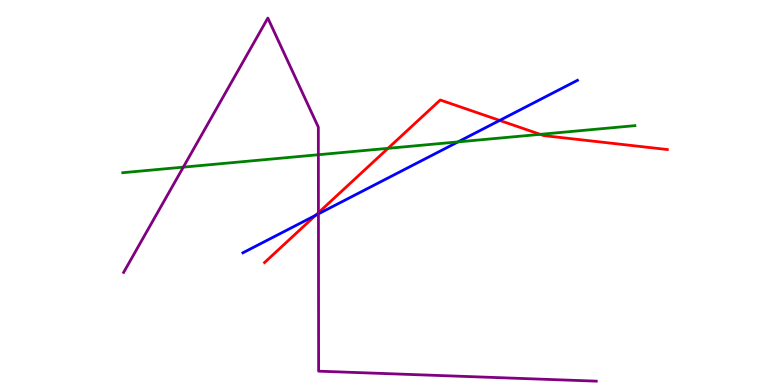[{'lines': ['blue', 'red'], 'intersections': [{'x': 4.07, 'y': 4.41}, {'x': 6.45, 'y': 6.87}]}, {'lines': ['green', 'red'], 'intersections': [{'x': 5.01, 'y': 6.15}, {'x': 6.97, 'y': 6.51}]}, {'lines': ['purple', 'red'], 'intersections': [{'x': 4.11, 'y': 4.48}]}, {'lines': ['blue', 'green'], 'intersections': [{'x': 5.91, 'y': 6.31}]}, {'lines': ['blue', 'purple'], 'intersections': [{'x': 4.11, 'y': 4.45}]}, {'lines': ['green', 'purple'], 'intersections': [{'x': 2.37, 'y': 5.66}, {'x': 4.11, 'y': 5.98}]}]